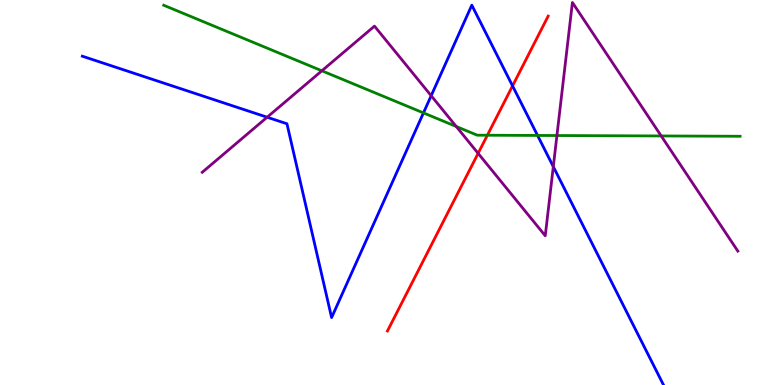[{'lines': ['blue', 'red'], 'intersections': [{'x': 6.61, 'y': 7.77}]}, {'lines': ['green', 'red'], 'intersections': [{'x': 6.29, 'y': 6.49}]}, {'lines': ['purple', 'red'], 'intersections': [{'x': 6.17, 'y': 6.02}]}, {'lines': ['blue', 'green'], 'intersections': [{'x': 5.46, 'y': 7.07}, {'x': 6.94, 'y': 6.48}]}, {'lines': ['blue', 'purple'], 'intersections': [{'x': 3.45, 'y': 6.96}, {'x': 5.56, 'y': 7.51}, {'x': 7.14, 'y': 5.67}]}, {'lines': ['green', 'purple'], 'intersections': [{'x': 4.15, 'y': 8.16}, {'x': 5.89, 'y': 6.71}, {'x': 7.19, 'y': 6.48}, {'x': 8.53, 'y': 6.47}]}]